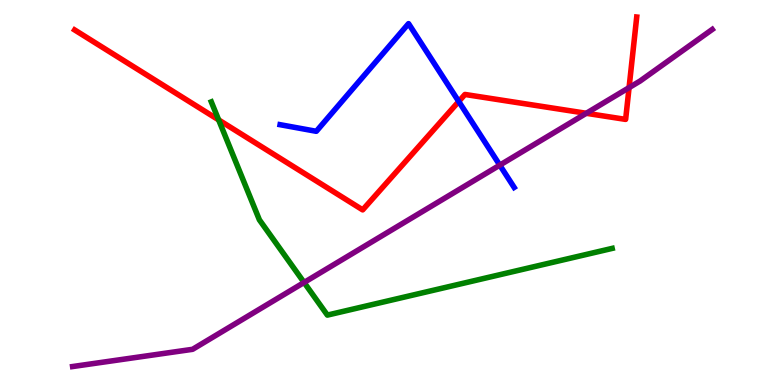[{'lines': ['blue', 'red'], 'intersections': [{'x': 5.92, 'y': 7.36}]}, {'lines': ['green', 'red'], 'intersections': [{'x': 2.82, 'y': 6.89}]}, {'lines': ['purple', 'red'], 'intersections': [{'x': 7.56, 'y': 7.06}, {'x': 8.12, 'y': 7.72}]}, {'lines': ['blue', 'green'], 'intersections': []}, {'lines': ['blue', 'purple'], 'intersections': [{'x': 6.45, 'y': 5.71}]}, {'lines': ['green', 'purple'], 'intersections': [{'x': 3.92, 'y': 2.66}]}]